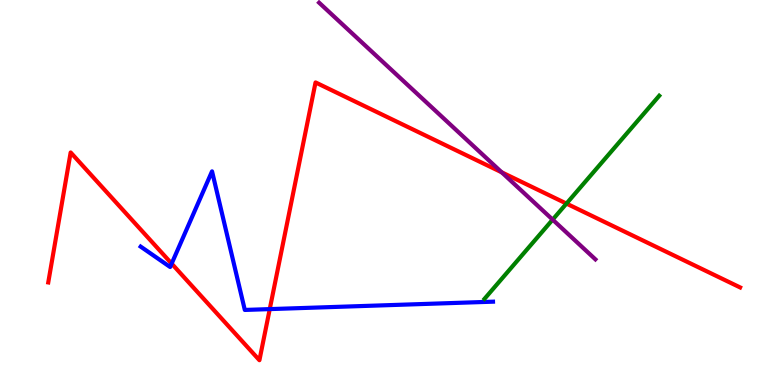[{'lines': ['blue', 'red'], 'intersections': [{'x': 2.21, 'y': 3.15}, {'x': 3.48, 'y': 1.97}]}, {'lines': ['green', 'red'], 'intersections': [{'x': 7.31, 'y': 4.71}]}, {'lines': ['purple', 'red'], 'intersections': [{'x': 6.47, 'y': 5.52}]}, {'lines': ['blue', 'green'], 'intersections': []}, {'lines': ['blue', 'purple'], 'intersections': []}, {'lines': ['green', 'purple'], 'intersections': [{'x': 7.13, 'y': 4.3}]}]